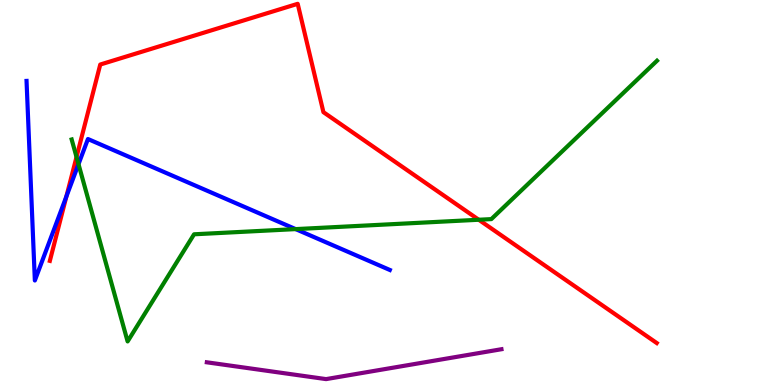[{'lines': ['blue', 'red'], 'intersections': [{'x': 0.857, 'y': 4.9}]}, {'lines': ['green', 'red'], 'intersections': [{'x': 0.987, 'y': 5.92}, {'x': 6.18, 'y': 4.29}]}, {'lines': ['purple', 'red'], 'intersections': []}, {'lines': ['blue', 'green'], 'intersections': [{'x': 1.01, 'y': 5.74}, {'x': 3.81, 'y': 4.05}]}, {'lines': ['blue', 'purple'], 'intersections': []}, {'lines': ['green', 'purple'], 'intersections': []}]